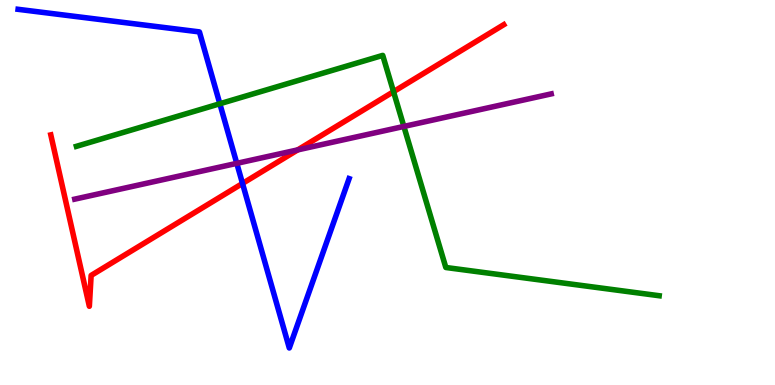[{'lines': ['blue', 'red'], 'intersections': [{'x': 3.13, 'y': 5.24}]}, {'lines': ['green', 'red'], 'intersections': [{'x': 5.08, 'y': 7.62}]}, {'lines': ['purple', 'red'], 'intersections': [{'x': 3.84, 'y': 6.11}]}, {'lines': ['blue', 'green'], 'intersections': [{'x': 2.84, 'y': 7.31}]}, {'lines': ['blue', 'purple'], 'intersections': [{'x': 3.06, 'y': 5.76}]}, {'lines': ['green', 'purple'], 'intersections': [{'x': 5.21, 'y': 6.72}]}]